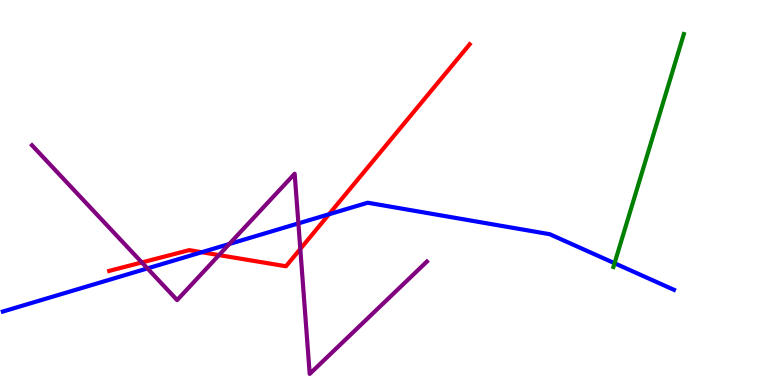[{'lines': ['blue', 'red'], 'intersections': [{'x': 2.6, 'y': 3.45}, {'x': 4.25, 'y': 4.43}]}, {'lines': ['green', 'red'], 'intersections': []}, {'lines': ['purple', 'red'], 'intersections': [{'x': 1.83, 'y': 3.18}, {'x': 2.83, 'y': 3.37}, {'x': 3.87, 'y': 3.53}]}, {'lines': ['blue', 'green'], 'intersections': [{'x': 7.93, 'y': 3.16}]}, {'lines': ['blue', 'purple'], 'intersections': [{'x': 1.9, 'y': 3.03}, {'x': 2.96, 'y': 3.66}, {'x': 3.85, 'y': 4.2}]}, {'lines': ['green', 'purple'], 'intersections': []}]